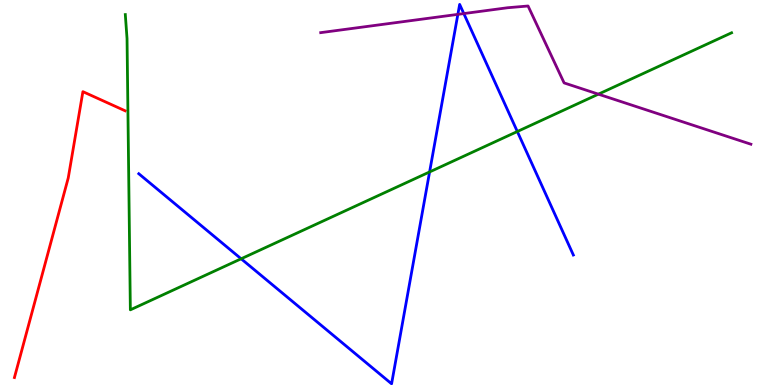[{'lines': ['blue', 'red'], 'intersections': []}, {'lines': ['green', 'red'], 'intersections': []}, {'lines': ['purple', 'red'], 'intersections': []}, {'lines': ['blue', 'green'], 'intersections': [{'x': 3.11, 'y': 3.28}, {'x': 5.54, 'y': 5.53}, {'x': 6.68, 'y': 6.58}]}, {'lines': ['blue', 'purple'], 'intersections': [{'x': 5.91, 'y': 9.63}, {'x': 5.98, 'y': 9.65}]}, {'lines': ['green', 'purple'], 'intersections': [{'x': 7.72, 'y': 7.55}]}]